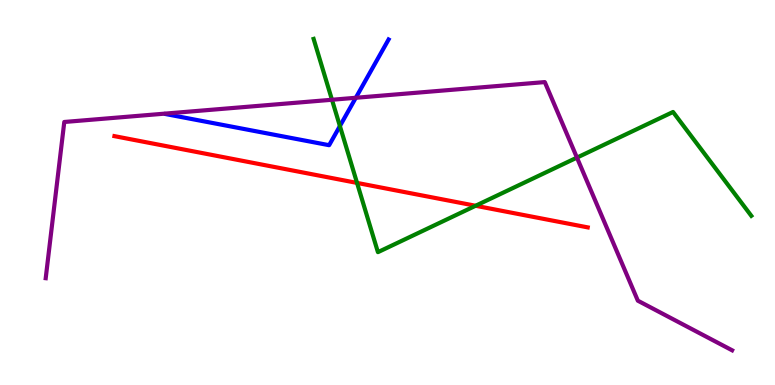[{'lines': ['blue', 'red'], 'intersections': []}, {'lines': ['green', 'red'], 'intersections': [{'x': 4.61, 'y': 5.25}, {'x': 6.14, 'y': 4.66}]}, {'lines': ['purple', 'red'], 'intersections': []}, {'lines': ['blue', 'green'], 'intersections': [{'x': 4.39, 'y': 6.73}]}, {'lines': ['blue', 'purple'], 'intersections': [{'x': 4.59, 'y': 7.46}]}, {'lines': ['green', 'purple'], 'intersections': [{'x': 4.28, 'y': 7.41}, {'x': 7.44, 'y': 5.91}]}]